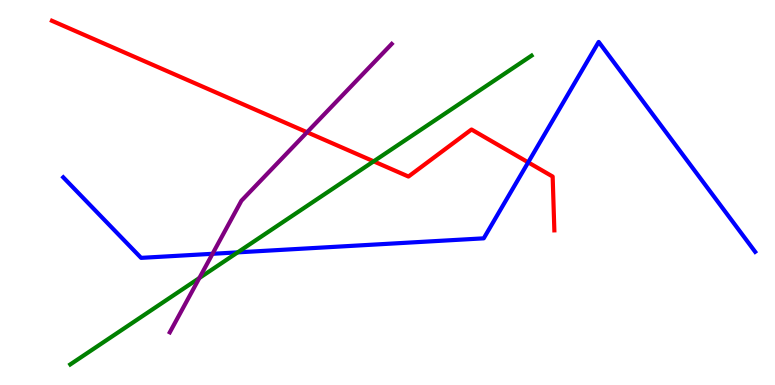[{'lines': ['blue', 'red'], 'intersections': [{'x': 6.82, 'y': 5.78}]}, {'lines': ['green', 'red'], 'intersections': [{'x': 4.82, 'y': 5.81}]}, {'lines': ['purple', 'red'], 'intersections': [{'x': 3.96, 'y': 6.57}]}, {'lines': ['blue', 'green'], 'intersections': [{'x': 3.07, 'y': 3.45}]}, {'lines': ['blue', 'purple'], 'intersections': [{'x': 2.74, 'y': 3.41}]}, {'lines': ['green', 'purple'], 'intersections': [{'x': 2.57, 'y': 2.78}]}]